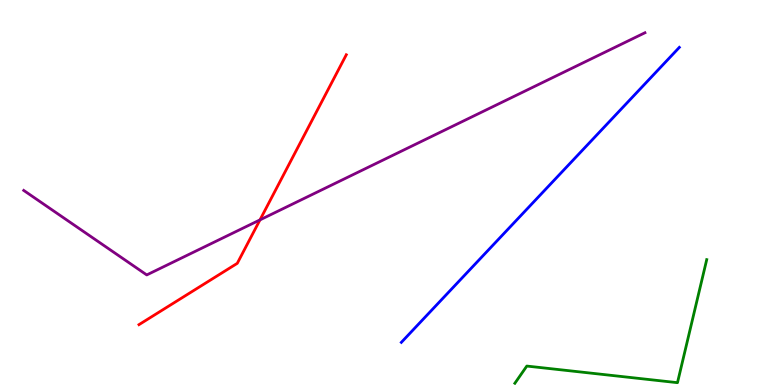[{'lines': ['blue', 'red'], 'intersections': []}, {'lines': ['green', 'red'], 'intersections': []}, {'lines': ['purple', 'red'], 'intersections': [{'x': 3.35, 'y': 4.29}]}, {'lines': ['blue', 'green'], 'intersections': []}, {'lines': ['blue', 'purple'], 'intersections': []}, {'lines': ['green', 'purple'], 'intersections': []}]